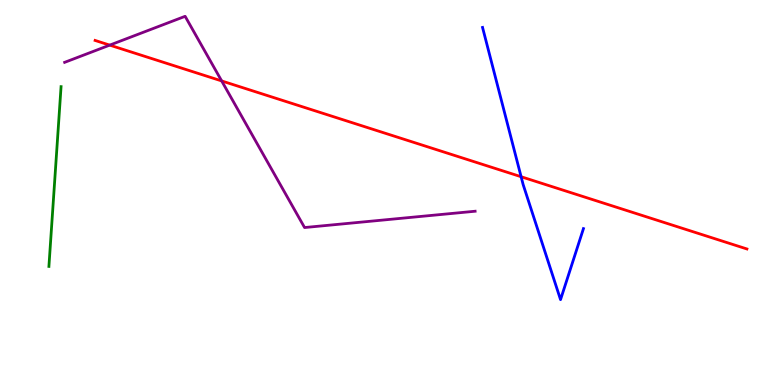[{'lines': ['blue', 'red'], 'intersections': [{'x': 6.72, 'y': 5.41}]}, {'lines': ['green', 'red'], 'intersections': []}, {'lines': ['purple', 'red'], 'intersections': [{'x': 1.42, 'y': 8.83}, {'x': 2.86, 'y': 7.9}]}, {'lines': ['blue', 'green'], 'intersections': []}, {'lines': ['blue', 'purple'], 'intersections': []}, {'lines': ['green', 'purple'], 'intersections': []}]